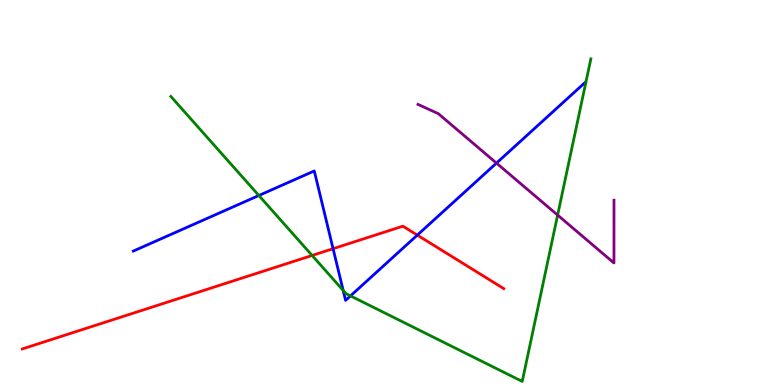[{'lines': ['blue', 'red'], 'intersections': [{'x': 4.3, 'y': 3.54}, {'x': 5.38, 'y': 3.89}]}, {'lines': ['green', 'red'], 'intersections': [{'x': 4.03, 'y': 3.36}]}, {'lines': ['purple', 'red'], 'intersections': []}, {'lines': ['blue', 'green'], 'intersections': [{'x': 3.34, 'y': 4.92}, {'x': 4.43, 'y': 2.46}, {'x': 4.52, 'y': 2.31}]}, {'lines': ['blue', 'purple'], 'intersections': [{'x': 6.41, 'y': 5.76}]}, {'lines': ['green', 'purple'], 'intersections': [{'x': 7.2, 'y': 4.41}]}]